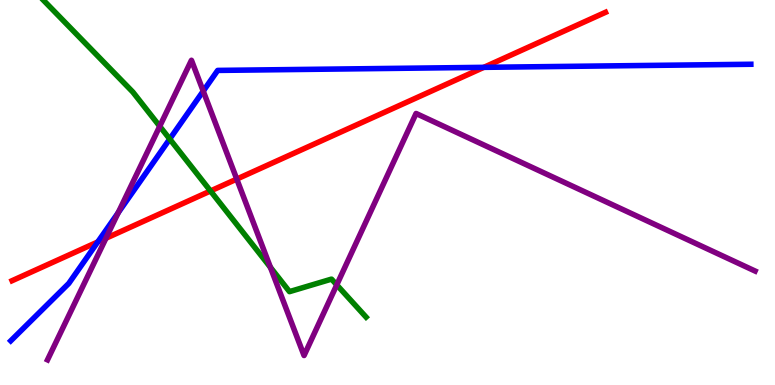[{'lines': ['blue', 'red'], 'intersections': [{'x': 1.26, 'y': 3.72}, {'x': 6.24, 'y': 8.25}]}, {'lines': ['green', 'red'], 'intersections': [{'x': 2.72, 'y': 5.04}]}, {'lines': ['purple', 'red'], 'intersections': [{'x': 1.37, 'y': 3.81}, {'x': 3.06, 'y': 5.35}]}, {'lines': ['blue', 'green'], 'intersections': [{'x': 2.19, 'y': 6.39}]}, {'lines': ['blue', 'purple'], 'intersections': [{'x': 1.53, 'y': 4.47}, {'x': 2.62, 'y': 7.63}]}, {'lines': ['green', 'purple'], 'intersections': [{'x': 2.06, 'y': 6.72}, {'x': 3.49, 'y': 3.06}, {'x': 4.35, 'y': 2.6}]}]